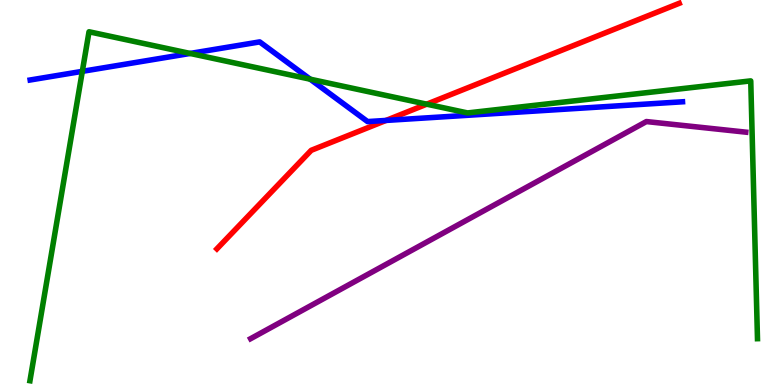[{'lines': ['blue', 'red'], 'intersections': [{'x': 4.98, 'y': 6.87}]}, {'lines': ['green', 'red'], 'intersections': [{'x': 5.51, 'y': 7.29}]}, {'lines': ['purple', 'red'], 'intersections': []}, {'lines': ['blue', 'green'], 'intersections': [{'x': 1.06, 'y': 8.15}, {'x': 2.45, 'y': 8.61}, {'x': 4.0, 'y': 7.94}]}, {'lines': ['blue', 'purple'], 'intersections': []}, {'lines': ['green', 'purple'], 'intersections': []}]